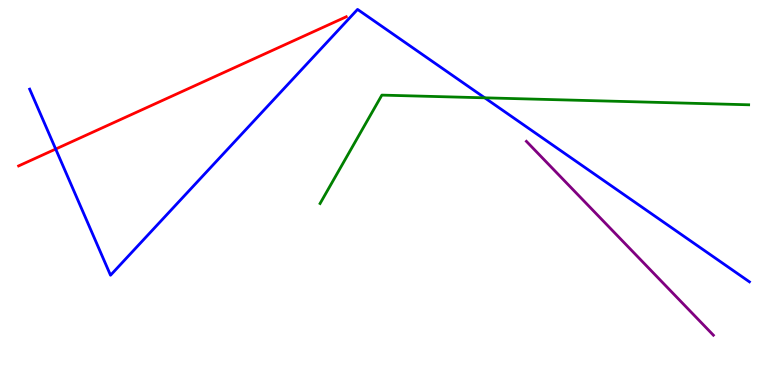[{'lines': ['blue', 'red'], 'intersections': [{'x': 0.719, 'y': 6.13}]}, {'lines': ['green', 'red'], 'intersections': []}, {'lines': ['purple', 'red'], 'intersections': []}, {'lines': ['blue', 'green'], 'intersections': [{'x': 6.25, 'y': 7.46}]}, {'lines': ['blue', 'purple'], 'intersections': []}, {'lines': ['green', 'purple'], 'intersections': []}]